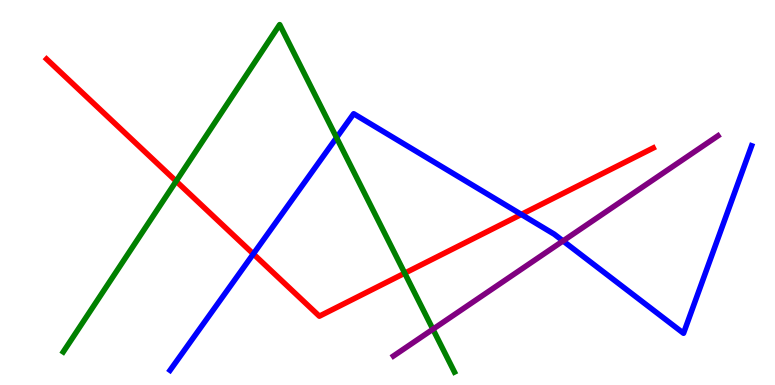[{'lines': ['blue', 'red'], 'intersections': [{'x': 3.27, 'y': 3.4}, {'x': 6.73, 'y': 4.43}]}, {'lines': ['green', 'red'], 'intersections': [{'x': 2.27, 'y': 5.29}, {'x': 5.22, 'y': 2.9}]}, {'lines': ['purple', 'red'], 'intersections': []}, {'lines': ['blue', 'green'], 'intersections': [{'x': 4.34, 'y': 6.42}]}, {'lines': ['blue', 'purple'], 'intersections': [{'x': 7.26, 'y': 3.74}]}, {'lines': ['green', 'purple'], 'intersections': [{'x': 5.59, 'y': 1.45}]}]